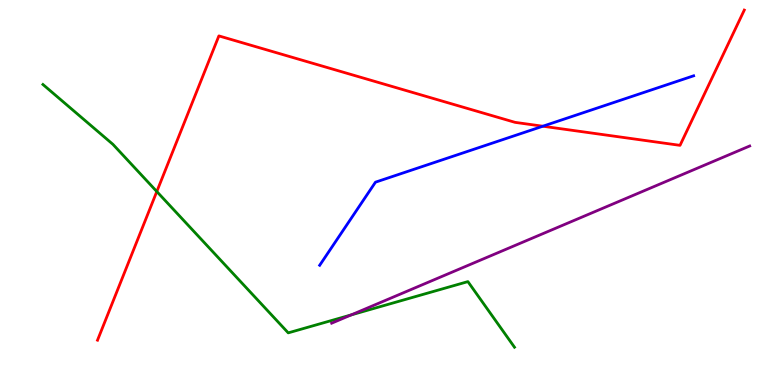[{'lines': ['blue', 'red'], 'intersections': [{'x': 7.0, 'y': 6.72}]}, {'lines': ['green', 'red'], 'intersections': [{'x': 2.02, 'y': 5.03}]}, {'lines': ['purple', 'red'], 'intersections': []}, {'lines': ['blue', 'green'], 'intersections': []}, {'lines': ['blue', 'purple'], 'intersections': []}, {'lines': ['green', 'purple'], 'intersections': [{'x': 4.53, 'y': 1.82}]}]